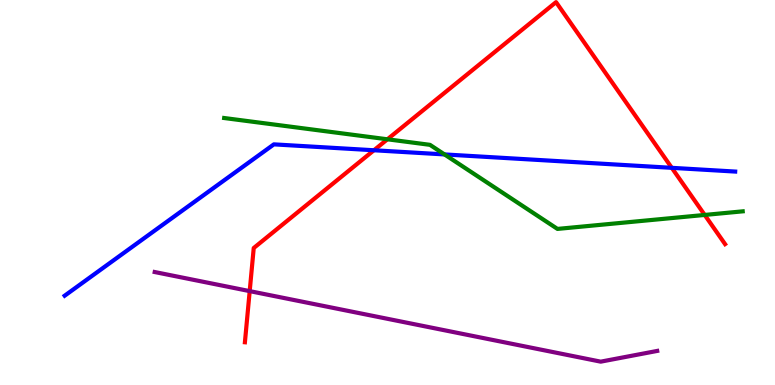[{'lines': ['blue', 'red'], 'intersections': [{'x': 4.82, 'y': 6.1}, {'x': 8.67, 'y': 5.64}]}, {'lines': ['green', 'red'], 'intersections': [{'x': 5.0, 'y': 6.38}, {'x': 9.09, 'y': 4.42}]}, {'lines': ['purple', 'red'], 'intersections': [{'x': 3.22, 'y': 2.44}]}, {'lines': ['blue', 'green'], 'intersections': [{'x': 5.74, 'y': 5.99}]}, {'lines': ['blue', 'purple'], 'intersections': []}, {'lines': ['green', 'purple'], 'intersections': []}]